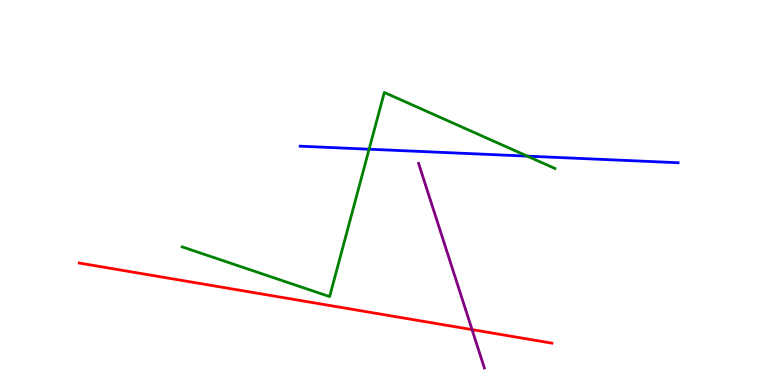[{'lines': ['blue', 'red'], 'intersections': []}, {'lines': ['green', 'red'], 'intersections': []}, {'lines': ['purple', 'red'], 'intersections': [{'x': 6.09, 'y': 1.44}]}, {'lines': ['blue', 'green'], 'intersections': [{'x': 4.76, 'y': 6.12}, {'x': 6.8, 'y': 5.94}]}, {'lines': ['blue', 'purple'], 'intersections': []}, {'lines': ['green', 'purple'], 'intersections': []}]